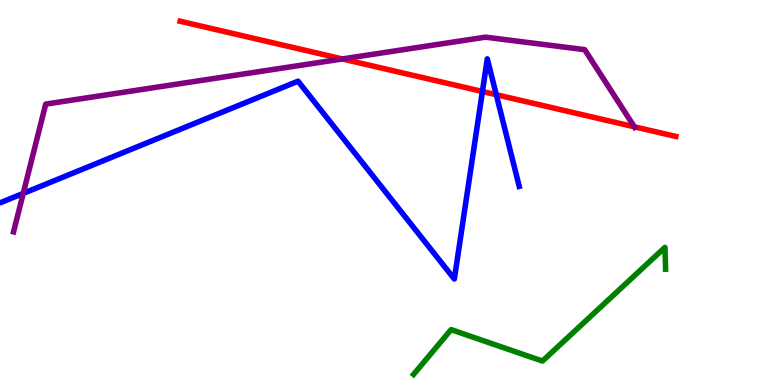[{'lines': ['blue', 'red'], 'intersections': [{'x': 6.22, 'y': 7.62}, {'x': 6.4, 'y': 7.54}]}, {'lines': ['green', 'red'], 'intersections': []}, {'lines': ['purple', 'red'], 'intersections': [{'x': 4.42, 'y': 8.47}, {'x': 8.19, 'y': 6.71}]}, {'lines': ['blue', 'green'], 'intersections': []}, {'lines': ['blue', 'purple'], 'intersections': [{'x': 0.3, 'y': 4.98}]}, {'lines': ['green', 'purple'], 'intersections': []}]